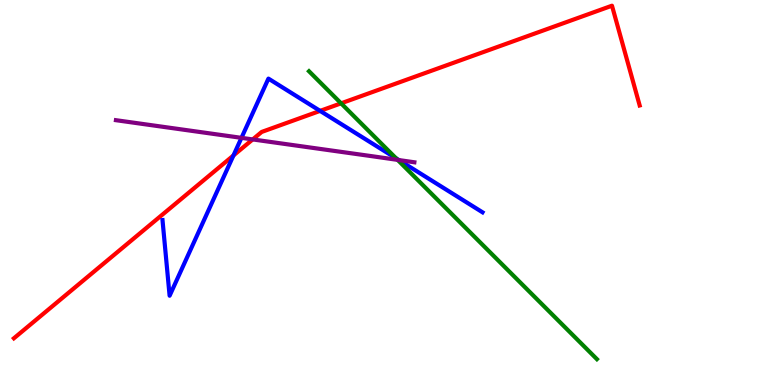[{'lines': ['blue', 'red'], 'intersections': [{'x': 3.01, 'y': 5.96}, {'x': 4.13, 'y': 7.12}]}, {'lines': ['green', 'red'], 'intersections': [{'x': 4.4, 'y': 7.32}]}, {'lines': ['purple', 'red'], 'intersections': [{'x': 3.26, 'y': 6.38}]}, {'lines': ['blue', 'green'], 'intersections': [{'x': 5.11, 'y': 5.89}]}, {'lines': ['blue', 'purple'], 'intersections': [{'x': 3.12, 'y': 6.42}, {'x': 5.15, 'y': 5.84}]}, {'lines': ['green', 'purple'], 'intersections': [{'x': 5.13, 'y': 5.85}]}]